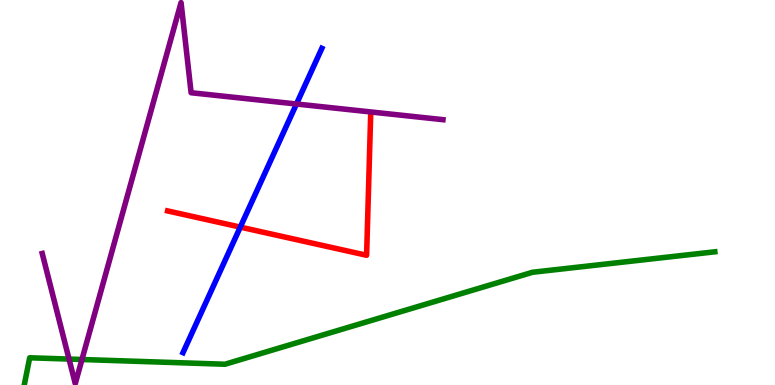[{'lines': ['blue', 'red'], 'intersections': [{'x': 3.1, 'y': 4.1}]}, {'lines': ['green', 'red'], 'intersections': []}, {'lines': ['purple', 'red'], 'intersections': []}, {'lines': ['blue', 'green'], 'intersections': []}, {'lines': ['blue', 'purple'], 'intersections': [{'x': 3.83, 'y': 7.3}]}, {'lines': ['green', 'purple'], 'intersections': [{'x': 0.891, 'y': 0.673}, {'x': 1.06, 'y': 0.662}]}]